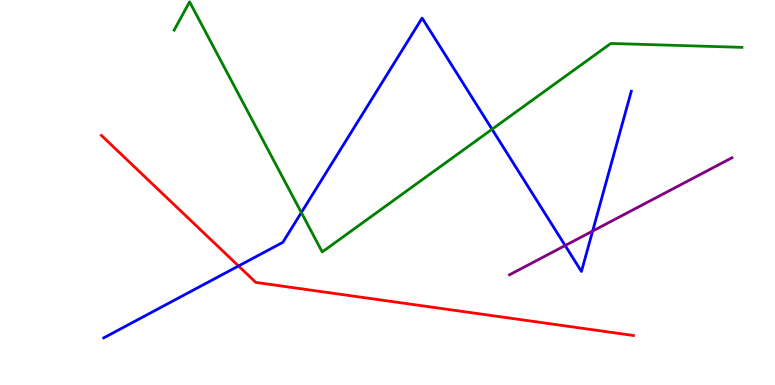[{'lines': ['blue', 'red'], 'intersections': [{'x': 3.08, 'y': 3.09}]}, {'lines': ['green', 'red'], 'intersections': []}, {'lines': ['purple', 'red'], 'intersections': []}, {'lines': ['blue', 'green'], 'intersections': [{'x': 3.89, 'y': 4.48}, {'x': 6.35, 'y': 6.64}]}, {'lines': ['blue', 'purple'], 'intersections': [{'x': 7.29, 'y': 3.62}, {'x': 7.65, 'y': 4.0}]}, {'lines': ['green', 'purple'], 'intersections': []}]